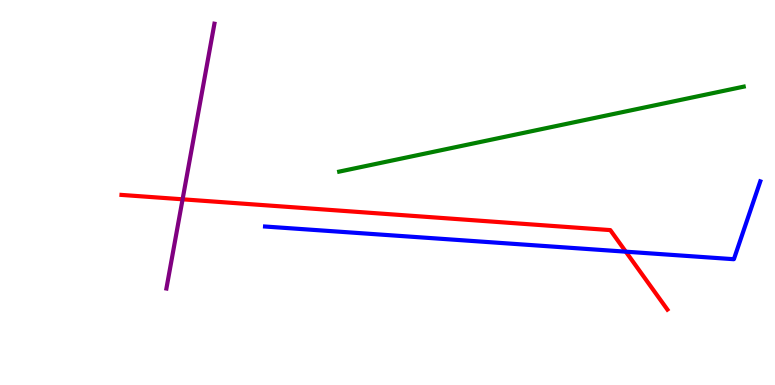[{'lines': ['blue', 'red'], 'intersections': [{'x': 8.07, 'y': 3.46}]}, {'lines': ['green', 'red'], 'intersections': []}, {'lines': ['purple', 'red'], 'intersections': [{'x': 2.36, 'y': 4.82}]}, {'lines': ['blue', 'green'], 'intersections': []}, {'lines': ['blue', 'purple'], 'intersections': []}, {'lines': ['green', 'purple'], 'intersections': []}]